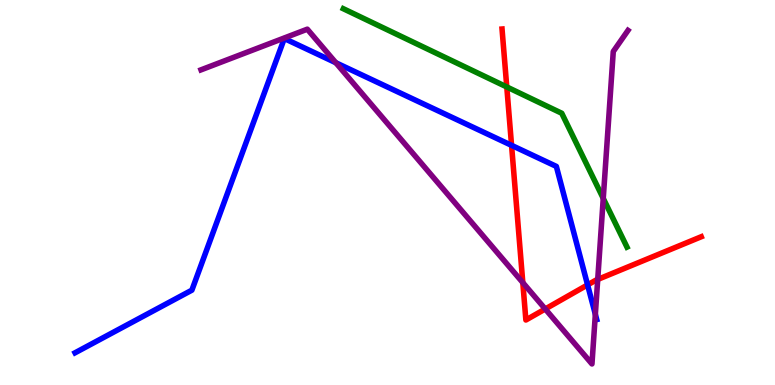[{'lines': ['blue', 'red'], 'intersections': [{'x': 6.6, 'y': 6.22}, {'x': 7.58, 'y': 2.6}]}, {'lines': ['green', 'red'], 'intersections': [{'x': 6.54, 'y': 7.74}]}, {'lines': ['purple', 'red'], 'intersections': [{'x': 6.75, 'y': 2.66}, {'x': 7.04, 'y': 1.97}, {'x': 7.71, 'y': 2.74}]}, {'lines': ['blue', 'green'], 'intersections': []}, {'lines': ['blue', 'purple'], 'intersections': [{'x': 4.33, 'y': 8.37}, {'x': 7.68, 'y': 1.84}]}, {'lines': ['green', 'purple'], 'intersections': [{'x': 7.78, 'y': 4.85}]}]